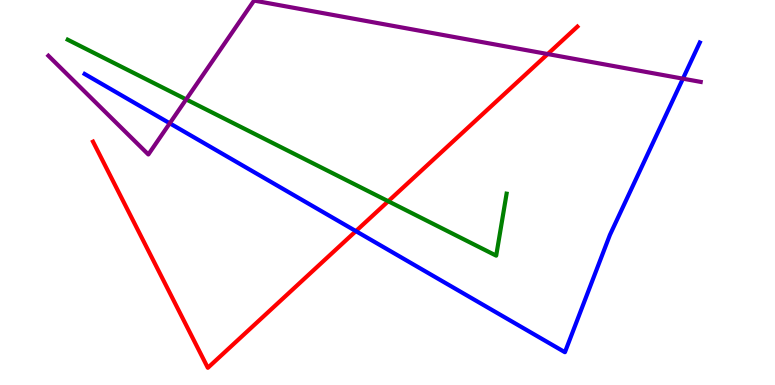[{'lines': ['blue', 'red'], 'intersections': [{'x': 4.59, 'y': 4.0}]}, {'lines': ['green', 'red'], 'intersections': [{'x': 5.01, 'y': 4.77}]}, {'lines': ['purple', 'red'], 'intersections': [{'x': 7.07, 'y': 8.6}]}, {'lines': ['blue', 'green'], 'intersections': []}, {'lines': ['blue', 'purple'], 'intersections': [{'x': 2.19, 'y': 6.8}, {'x': 8.81, 'y': 7.96}]}, {'lines': ['green', 'purple'], 'intersections': [{'x': 2.4, 'y': 7.42}]}]